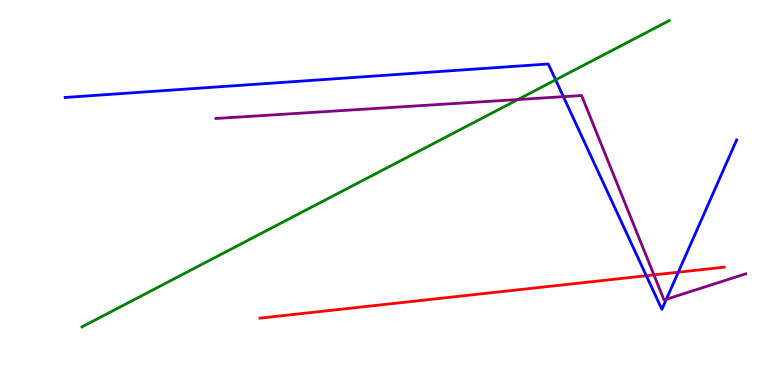[{'lines': ['blue', 'red'], 'intersections': [{'x': 8.34, 'y': 2.84}, {'x': 8.75, 'y': 2.93}]}, {'lines': ['green', 'red'], 'intersections': []}, {'lines': ['purple', 'red'], 'intersections': [{'x': 8.44, 'y': 2.86}]}, {'lines': ['blue', 'green'], 'intersections': [{'x': 7.17, 'y': 7.93}]}, {'lines': ['blue', 'purple'], 'intersections': [{'x': 7.27, 'y': 7.49}, {'x': 8.6, 'y': 2.23}]}, {'lines': ['green', 'purple'], 'intersections': [{'x': 6.68, 'y': 7.41}]}]